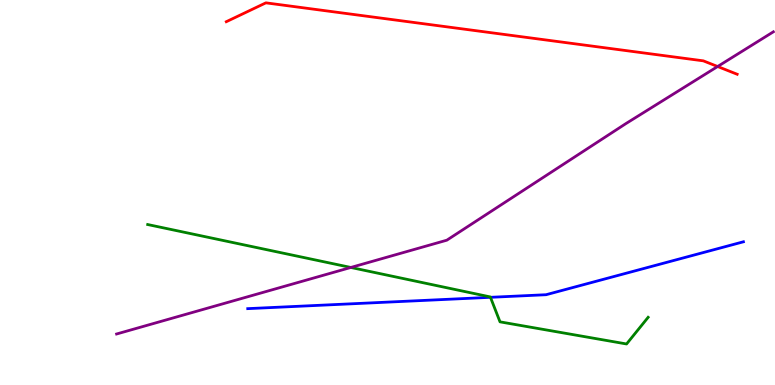[{'lines': ['blue', 'red'], 'intersections': []}, {'lines': ['green', 'red'], 'intersections': []}, {'lines': ['purple', 'red'], 'intersections': [{'x': 9.26, 'y': 8.27}]}, {'lines': ['blue', 'green'], 'intersections': [{'x': 6.33, 'y': 2.28}]}, {'lines': ['blue', 'purple'], 'intersections': []}, {'lines': ['green', 'purple'], 'intersections': [{'x': 4.53, 'y': 3.05}]}]